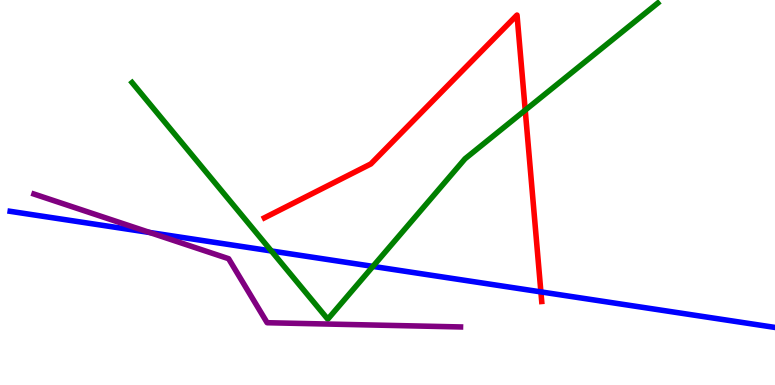[{'lines': ['blue', 'red'], 'intersections': [{'x': 6.98, 'y': 2.42}]}, {'lines': ['green', 'red'], 'intersections': [{'x': 6.78, 'y': 7.14}]}, {'lines': ['purple', 'red'], 'intersections': []}, {'lines': ['blue', 'green'], 'intersections': [{'x': 3.5, 'y': 3.48}, {'x': 4.81, 'y': 3.08}]}, {'lines': ['blue', 'purple'], 'intersections': [{'x': 1.93, 'y': 3.96}]}, {'lines': ['green', 'purple'], 'intersections': []}]